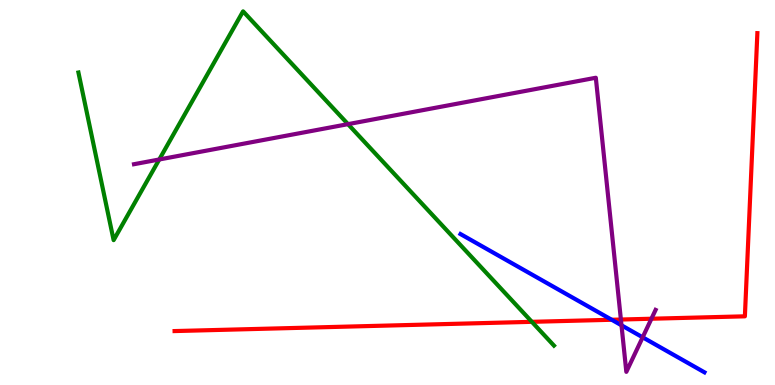[{'lines': ['blue', 'red'], 'intersections': [{'x': 7.89, 'y': 1.69}]}, {'lines': ['green', 'red'], 'intersections': [{'x': 6.86, 'y': 1.64}]}, {'lines': ['purple', 'red'], 'intersections': [{'x': 8.01, 'y': 1.7}, {'x': 8.41, 'y': 1.72}]}, {'lines': ['blue', 'green'], 'intersections': []}, {'lines': ['blue', 'purple'], 'intersections': [{'x': 8.02, 'y': 1.55}, {'x': 8.29, 'y': 1.24}]}, {'lines': ['green', 'purple'], 'intersections': [{'x': 2.05, 'y': 5.86}, {'x': 4.49, 'y': 6.78}]}]